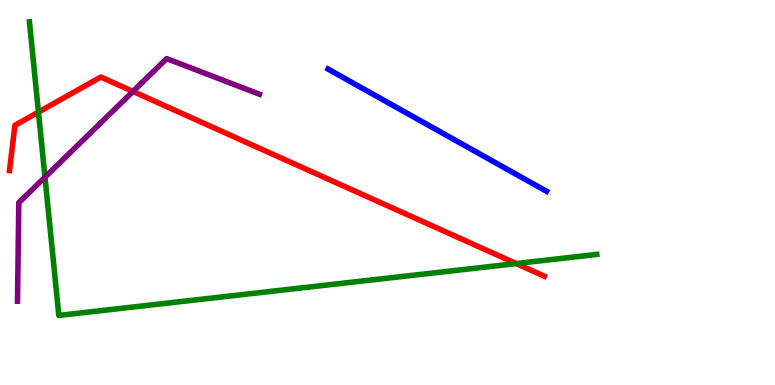[{'lines': ['blue', 'red'], 'intersections': []}, {'lines': ['green', 'red'], 'intersections': [{'x': 0.496, 'y': 7.09}, {'x': 6.66, 'y': 3.15}]}, {'lines': ['purple', 'red'], 'intersections': [{'x': 1.72, 'y': 7.62}]}, {'lines': ['blue', 'green'], 'intersections': []}, {'lines': ['blue', 'purple'], 'intersections': []}, {'lines': ['green', 'purple'], 'intersections': [{'x': 0.58, 'y': 5.4}]}]